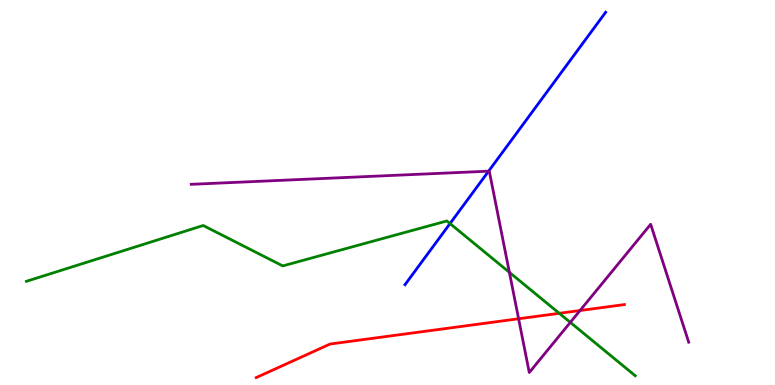[{'lines': ['blue', 'red'], 'intersections': []}, {'lines': ['green', 'red'], 'intersections': [{'x': 7.22, 'y': 1.86}]}, {'lines': ['purple', 'red'], 'intersections': [{'x': 6.69, 'y': 1.72}, {'x': 7.48, 'y': 1.93}]}, {'lines': ['blue', 'green'], 'intersections': [{'x': 5.81, 'y': 4.19}]}, {'lines': ['blue', 'purple'], 'intersections': [{'x': 6.3, 'y': 5.55}]}, {'lines': ['green', 'purple'], 'intersections': [{'x': 6.57, 'y': 2.93}, {'x': 7.36, 'y': 1.63}]}]